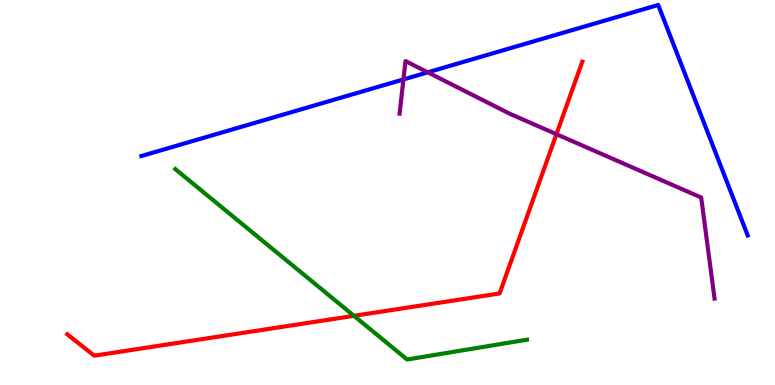[{'lines': ['blue', 'red'], 'intersections': []}, {'lines': ['green', 'red'], 'intersections': [{'x': 4.57, 'y': 1.8}]}, {'lines': ['purple', 'red'], 'intersections': [{'x': 7.18, 'y': 6.51}]}, {'lines': ['blue', 'green'], 'intersections': []}, {'lines': ['blue', 'purple'], 'intersections': [{'x': 5.21, 'y': 7.94}, {'x': 5.52, 'y': 8.12}]}, {'lines': ['green', 'purple'], 'intersections': []}]